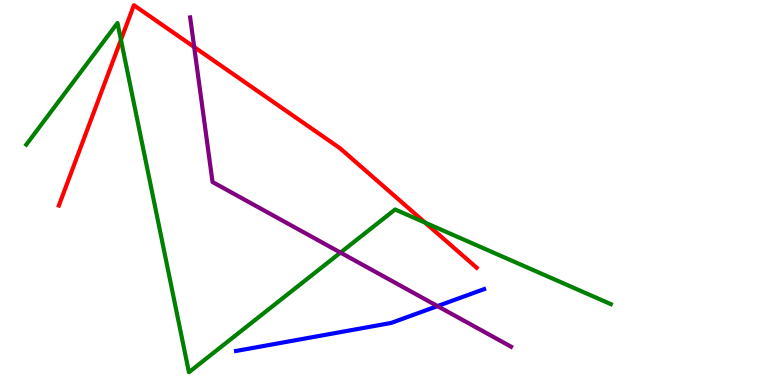[{'lines': ['blue', 'red'], 'intersections': []}, {'lines': ['green', 'red'], 'intersections': [{'x': 1.56, 'y': 8.97}, {'x': 5.49, 'y': 4.22}]}, {'lines': ['purple', 'red'], 'intersections': [{'x': 2.51, 'y': 8.78}]}, {'lines': ['blue', 'green'], 'intersections': []}, {'lines': ['blue', 'purple'], 'intersections': [{'x': 5.64, 'y': 2.05}]}, {'lines': ['green', 'purple'], 'intersections': [{'x': 4.39, 'y': 3.44}]}]